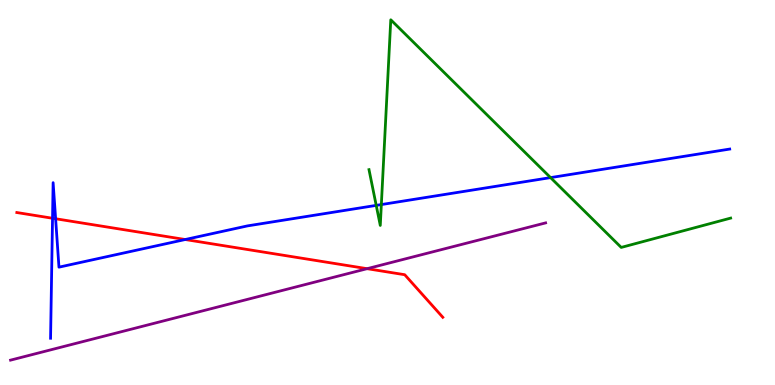[{'lines': ['blue', 'red'], 'intersections': [{'x': 0.678, 'y': 4.33}, {'x': 0.718, 'y': 4.32}, {'x': 2.39, 'y': 3.78}]}, {'lines': ['green', 'red'], 'intersections': []}, {'lines': ['purple', 'red'], 'intersections': [{'x': 4.74, 'y': 3.02}]}, {'lines': ['blue', 'green'], 'intersections': [{'x': 4.85, 'y': 4.67}, {'x': 4.92, 'y': 4.69}, {'x': 7.1, 'y': 5.39}]}, {'lines': ['blue', 'purple'], 'intersections': []}, {'lines': ['green', 'purple'], 'intersections': []}]